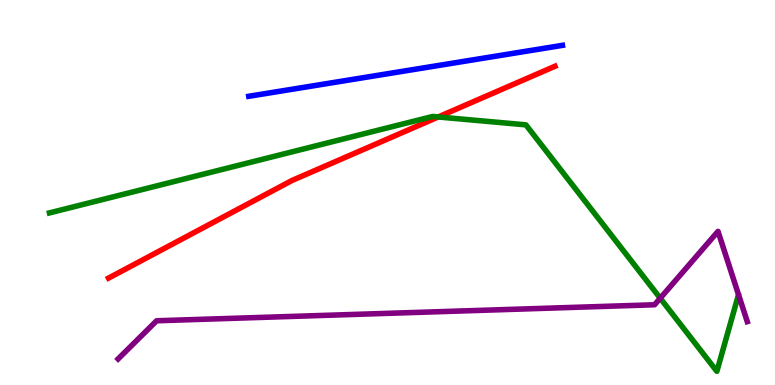[{'lines': ['blue', 'red'], 'intersections': []}, {'lines': ['green', 'red'], 'intersections': [{'x': 5.65, 'y': 6.96}]}, {'lines': ['purple', 'red'], 'intersections': []}, {'lines': ['blue', 'green'], 'intersections': []}, {'lines': ['blue', 'purple'], 'intersections': []}, {'lines': ['green', 'purple'], 'intersections': [{'x': 8.52, 'y': 2.25}]}]